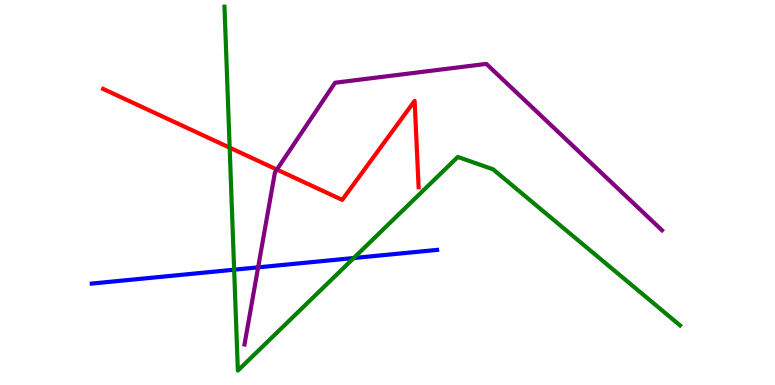[{'lines': ['blue', 'red'], 'intersections': []}, {'lines': ['green', 'red'], 'intersections': [{'x': 2.96, 'y': 6.17}]}, {'lines': ['purple', 'red'], 'intersections': [{'x': 3.57, 'y': 5.6}]}, {'lines': ['blue', 'green'], 'intersections': [{'x': 3.02, 'y': 2.99}, {'x': 4.56, 'y': 3.3}]}, {'lines': ['blue', 'purple'], 'intersections': [{'x': 3.33, 'y': 3.06}]}, {'lines': ['green', 'purple'], 'intersections': []}]